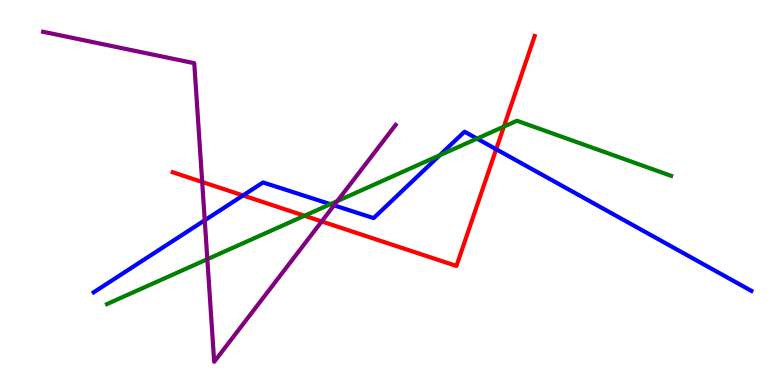[{'lines': ['blue', 'red'], 'intersections': [{'x': 3.14, 'y': 4.92}, {'x': 6.4, 'y': 6.12}]}, {'lines': ['green', 'red'], 'intersections': [{'x': 3.93, 'y': 4.4}, {'x': 6.5, 'y': 6.71}]}, {'lines': ['purple', 'red'], 'intersections': [{'x': 2.61, 'y': 5.27}, {'x': 4.15, 'y': 4.25}]}, {'lines': ['blue', 'green'], 'intersections': [{'x': 4.26, 'y': 4.7}, {'x': 5.67, 'y': 5.97}, {'x': 6.16, 'y': 6.4}]}, {'lines': ['blue', 'purple'], 'intersections': [{'x': 2.64, 'y': 4.28}, {'x': 4.31, 'y': 4.67}]}, {'lines': ['green', 'purple'], 'intersections': [{'x': 2.68, 'y': 3.27}, {'x': 4.35, 'y': 4.78}]}]